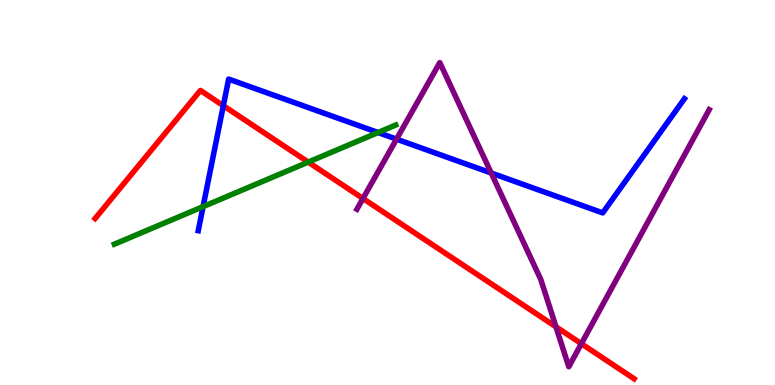[{'lines': ['blue', 'red'], 'intersections': [{'x': 2.88, 'y': 7.26}]}, {'lines': ['green', 'red'], 'intersections': [{'x': 3.98, 'y': 5.79}]}, {'lines': ['purple', 'red'], 'intersections': [{'x': 4.68, 'y': 4.84}, {'x': 7.17, 'y': 1.51}, {'x': 7.5, 'y': 1.07}]}, {'lines': ['blue', 'green'], 'intersections': [{'x': 2.62, 'y': 4.63}, {'x': 4.88, 'y': 6.56}]}, {'lines': ['blue', 'purple'], 'intersections': [{'x': 5.12, 'y': 6.39}, {'x': 6.34, 'y': 5.51}]}, {'lines': ['green', 'purple'], 'intersections': []}]